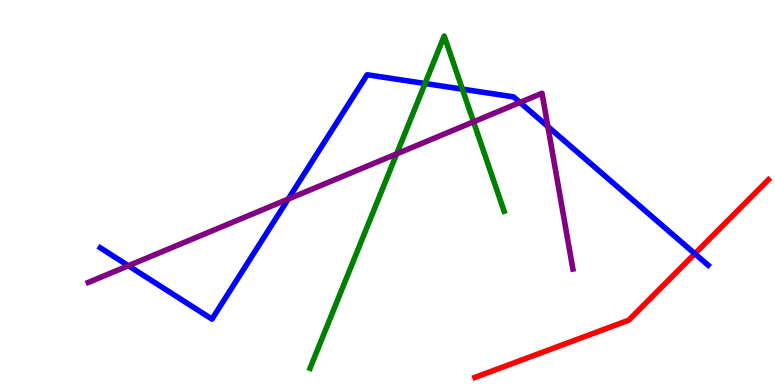[{'lines': ['blue', 'red'], 'intersections': [{'x': 8.97, 'y': 3.41}]}, {'lines': ['green', 'red'], 'intersections': []}, {'lines': ['purple', 'red'], 'intersections': []}, {'lines': ['blue', 'green'], 'intersections': [{'x': 5.48, 'y': 7.83}, {'x': 5.97, 'y': 7.68}]}, {'lines': ['blue', 'purple'], 'intersections': [{'x': 1.66, 'y': 3.1}, {'x': 3.72, 'y': 4.83}, {'x': 6.71, 'y': 7.34}, {'x': 7.07, 'y': 6.71}]}, {'lines': ['green', 'purple'], 'intersections': [{'x': 5.12, 'y': 6.0}, {'x': 6.11, 'y': 6.84}]}]